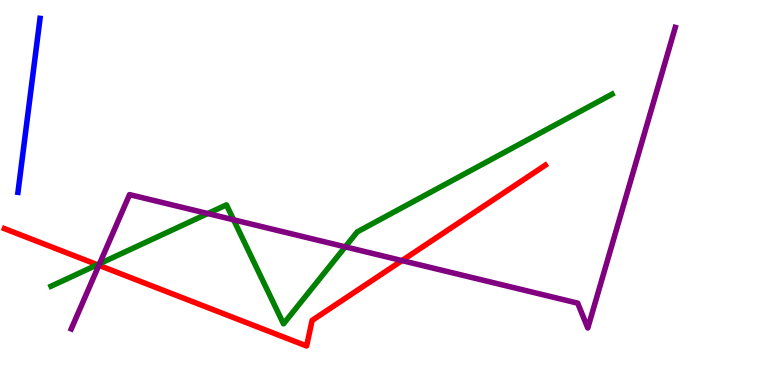[{'lines': ['blue', 'red'], 'intersections': []}, {'lines': ['green', 'red'], 'intersections': [{'x': 1.26, 'y': 3.12}]}, {'lines': ['purple', 'red'], 'intersections': [{'x': 1.28, 'y': 3.11}, {'x': 5.19, 'y': 3.23}]}, {'lines': ['blue', 'green'], 'intersections': []}, {'lines': ['blue', 'purple'], 'intersections': []}, {'lines': ['green', 'purple'], 'intersections': [{'x': 1.28, 'y': 3.15}, {'x': 2.68, 'y': 4.45}, {'x': 3.01, 'y': 4.29}, {'x': 4.45, 'y': 3.59}]}]